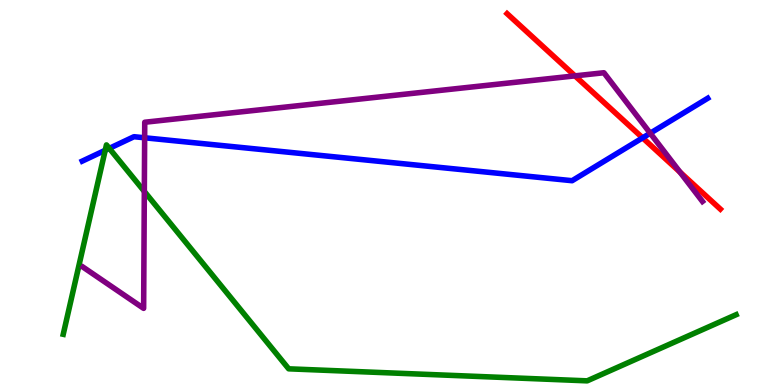[{'lines': ['blue', 'red'], 'intersections': [{'x': 8.29, 'y': 6.42}]}, {'lines': ['green', 'red'], 'intersections': []}, {'lines': ['purple', 'red'], 'intersections': [{'x': 7.42, 'y': 8.03}, {'x': 8.77, 'y': 5.53}]}, {'lines': ['blue', 'green'], 'intersections': [{'x': 1.36, 'y': 6.1}, {'x': 1.41, 'y': 6.15}]}, {'lines': ['blue', 'purple'], 'intersections': [{'x': 1.87, 'y': 6.42}, {'x': 8.39, 'y': 6.54}]}, {'lines': ['green', 'purple'], 'intersections': [{'x': 1.86, 'y': 5.03}]}]